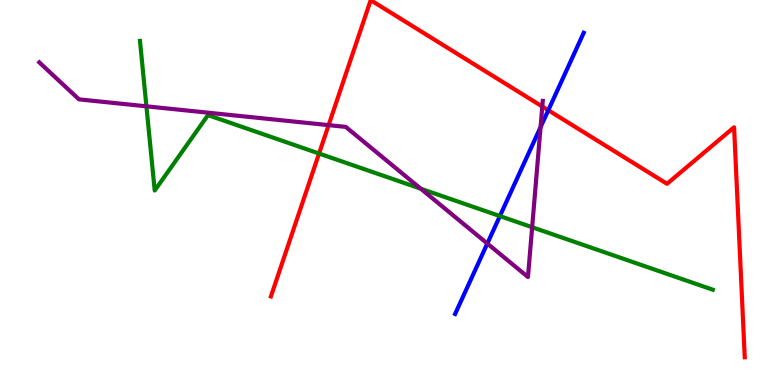[{'lines': ['blue', 'red'], 'intersections': [{'x': 7.07, 'y': 7.14}]}, {'lines': ['green', 'red'], 'intersections': [{'x': 4.12, 'y': 6.01}]}, {'lines': ['purple', 'red'], 'intersections': [{'x': 4.24, 'y': 6.75}, {'x': 7.0, 'y': 7.23}]}, {'lines': ['blue', 'green'], 'intersections': [{'x': 6.45, 'y': 4.39}]}, {'lines': ['blue', 'purple'], 'intersections': [{'x': 6.29, 'y': 3.67}, {'x': 6.98, 'y': 6.7}]}, {'lines': ['green', 'purple'], 'intersections': [{'x': 1.89, 'y': 7.24}, {'x': 5.43, 'y': 5.1}, {'x': 6.87, 'y': 4.1}]}]